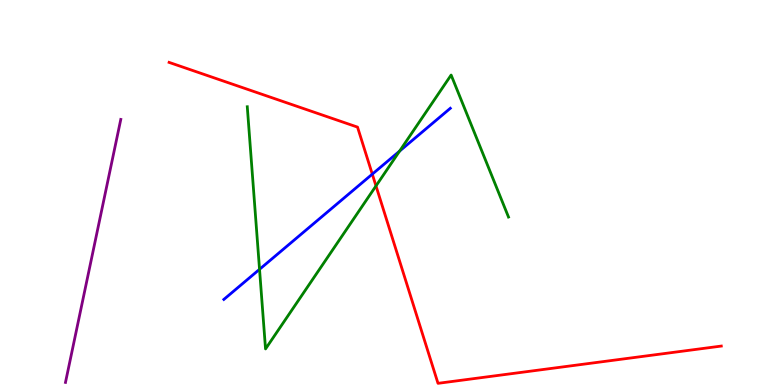[{'lines': ['blue', 'red'], 'intersections': [{'x': 4.8, 'y': 5.48}]}, {'lines': ['green', 'red'], 'intersections': [{'x': 4.85, 'y': 5.17}]}, {'lines': ['purple', 'red'], 'intersections': []}, {'lines': ['blue', 'green'], 'intersections': [{'x': 3.35, 'y': 3.0}, {'x': 5.16, 'y': 6.07}]}, {'lines': ['blue', 'purple'], 'intersections': []}, {'lines': ['green', 'purple'], 'intersections': []}]